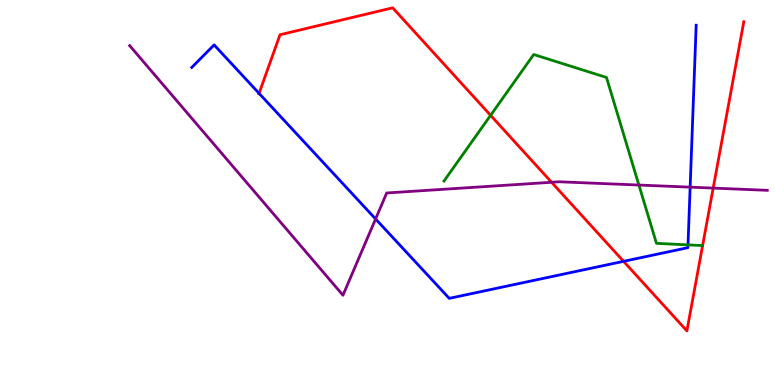[{'lines': ['blue', 'red'], 'intersections': [{'x': 3.34, 'y': 7.58}, {'x': 8.05, 'y': 3.21}]}, {'lines': ['green', 'red'], 'intersections': [{'x': 6.33, 'y': 7.0}, {'x': 9.07, 'y': 3.62}]}, {'lines': ['purple', 'red'], 'intersections': [{'x': 7.12, 'y': 5.27}, {'x': 9.2, 'y': 5.11}]}, {'lines': ['blue', 'green'], 'intersections': [{'x': 8.88, 'y': 3.64}]}, {'lines': ['blue', 'purple'], 'intersections': [{'x': 4.85, 'y': 4.31}, {'x': 8.91, 'y': 5.14}]}, {'lines': ['green', 'purple'], 'intersections': [{'x': 8.24, 'y': 5.19}]}]